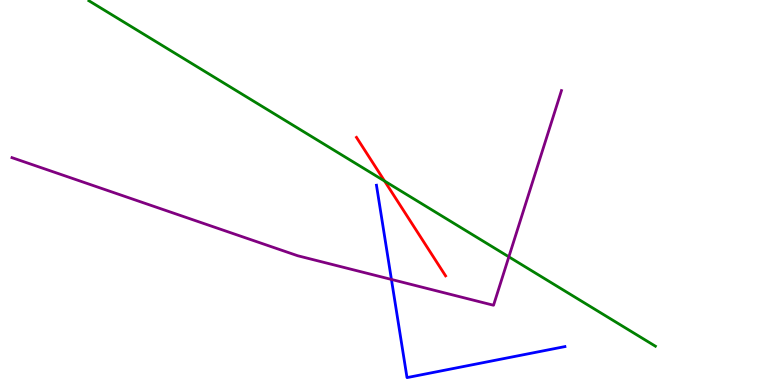[{'lines': ['blue', 'red'], 'intersections': []}, {'lines': ['green', 'red'], 'intersections': [{'x': 4.96, 'y': 5.3}]}, {'lines': ['purple', 'red'], 'intersections': []}, {'lines': ['blue', 'green'], 'intersections': []}, {'lines': ['blue', 'purple'], 'intersections': [{'x': 5.05, 'y': 2.74}]}, {'lines': ['green', 'purple'], 'intersections': [{'x': 6.57, 'y': 3.33}]}]